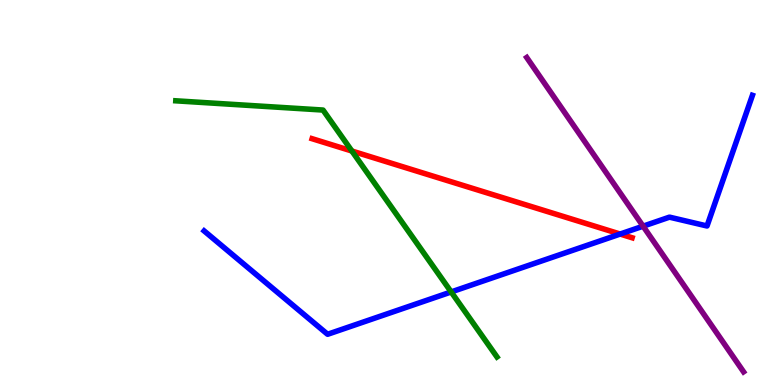[{'lines': ['blue', 'red'], 'intersections': [{'x': 8.0, 'y': 3.92}]}, {'lines': ['green', 'red'], 'intersections': [{'x': 4.54, 'y': 6.08}]}, {'lines': ['purple', 'red'], 'intersections': []}, {'lines': ['blue', 'green'], 'intersections': [{'x': 5.82, 'y': 2.42}]}, {'lines': ['blue', 'purple'], 'intersections': [{'x': 8.3, 'y': 4.12}]}, {'lines': ['green', 'purple'], 'intersections': []}]